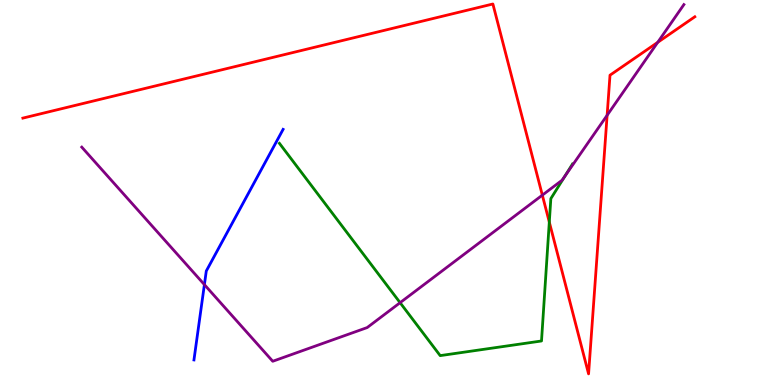[{'lines': ['blue', 'red'], 'intersections': []}, {'lines': ['green', 'red'], 'intersections': [{'x': 7.09, 'y': 4.23}]}, {'lines': ['purple', 'red'], 'intersections': [{'x': 7.0, 'y': 4.93}, {'x': 7.83, 'y': 7.01}, {'x': 8.49, 'y': 8.9}]}, {'lines': ['blue', 'green'], 'intersections': []}, {'lines': ['blue', 'purple'], 'intersections': [{'x': 2.64, 'y': 2.61}]}, {'lines': ['green', 'purple'], 'intersections': [{'x': 5.16, 'y': 2.14}, {'x': 7.29, 'y': 5.42}]}]